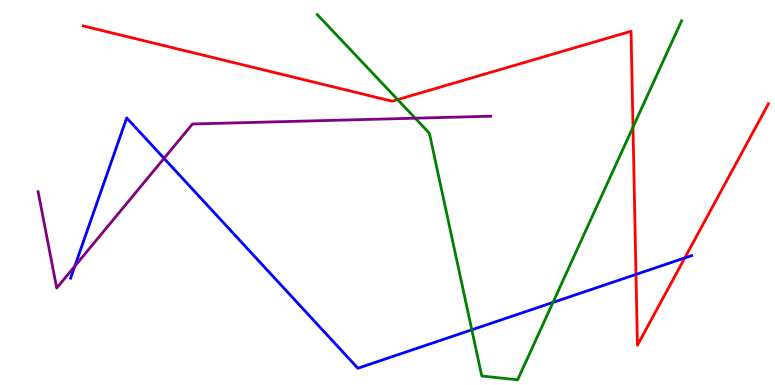[{'lines': ['blue', 'red'], 'intersections': [{'x': 8.21, 'y': 2.87}, {'x': 8.84, 'y': 3.3}]}, {'lines': ['green', 'red'], 'intersections': [{'x': 5.13, 'y': 7.41}, {'x': 8.17, 'y': 6.7}]}, {'lines': ['purple', 'red'], 'intersections': []}, {'lines': ['blue', 'green'], 'intersections': [{'x': 6.09, 'y': 1.43}, {'x': 7.14, 'y': 2.15}]}, {'lines': ['blue', 'purple'], 'intersections': [{'x': 0.965, 'y': 3.09}, {'x': 2.12, 'y': 5.89}]}, {'lines': ['green', 'purple'], 'intersections': [{'x': 5.36, 'y': 6.93}]}]